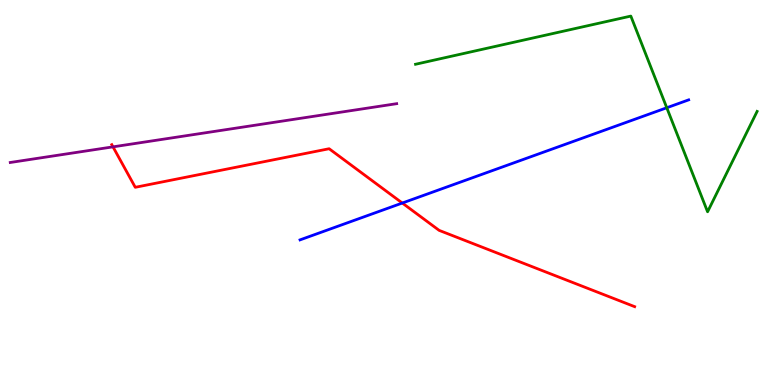[{'lines': ['blue', 'red'], 'intersections': [{'x': 5.19, 'y': 4.73}]}, {'lines': ['green', 'red'], 'intersections': []}, {'lines': ['purple', 'red'], 'intersections': [{'x': 1.46, 'y': 6.19}]}, {'lines': ['blue', 'green'], 'intersections': [{'x': 8.6, 'y': 7.2}]}, {'lines': ['blue', 'purple'], 'intersections': []}, {'lines': ['green', 'purple'], 'intersections': []}]